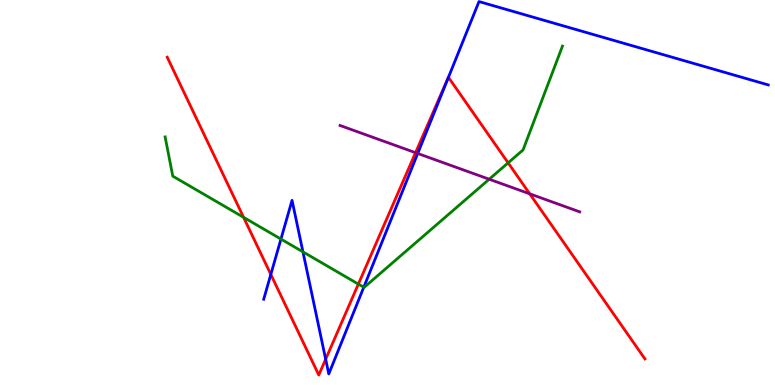[{'lines': ['blue', 'red'], 'intersections': [{'x': 3.49, 'y': 2.87}, {'x': 4.2, 'y': 0.67}, {'x': 5.79, 'y': 7.99}]}, {'lines': ['green', 'red'], 'intersections': [{'x': 3.14, 'y': 4.35}, {'x': 4.62, 'y': 2.62}, {'x': 6.56, 'y': 5.77}]}, {'lines': ['purple', 'red'], 'intersections': [{'x': 5.36, 'y': 6.03}, {'x': 6.84, 'y': 4.97}]}, {'lines': ['blue', 'green'], 'intersections': [{'x': 3.63, 'y': 3.79}, {'x': 3.91, 'y': 3.46}, {'x': 4.69, 'y': 2.54}]}, {'lines': ['blue', 'purple'], 'intersections': [{'x': 5.39, 'y': 6.01}]}, {'lines': ['green', 'purple'], 'intersections': [{'x': 6.31, 'y': 5.34}]}]